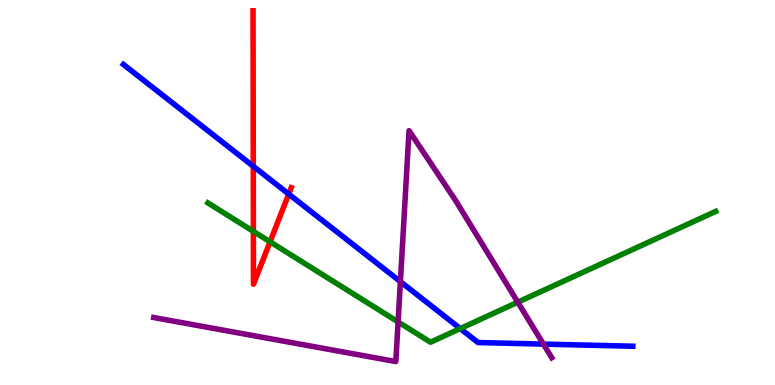[{'lines': ['blue', 'red'], 'intersections': [{'x': 3.27, 'y': 5.68}, {'x': 3.73, 'y': 4.96}]}, {'lines': ['green', 'red'], 'intersections': [{'x': 3.27, 'y': 3.99}, {'x': 3.48, 'y': 3.72}]}, {'lines': ['purple', 'red'], 'intersections': []}, {'lines': ['blue', 'green'], 'intersections': [{'x': 5.94, 'y': 1.47}]}, {'lines': ['blue', 'purple'], 'intersections': [{'x': 5.17, 'y': 2.68}, {'x': 7.01, 'y': 1.06}]}, {'lines': ['green', 'purple'], 'intersections': [{'x': 5.14, 'y': 1.64}, {'x': 6.68, 'y': 2.15}]}]